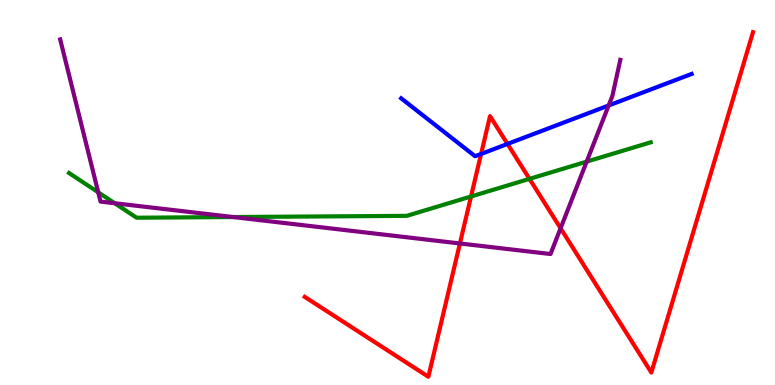[{'lines': ['blue', 'red'], 'intersections': [{'x': 6.21, 'y': 6.0}, {'x': 6.55, 'y': 6.26}]}, {'lines': ['green', 'red'], 'intersections': [{'x': 6.08, 'y': 4.9}, {'x': 6.83, 'y': 5.35}]}, {'lines': ['purple', 'red'], 'intersections': [{'x': 5.93, 'y': 3.68}, {'x': 7.23, 'y': 4.07}]}, {'lines': ['blue', 'green'], 'intersections': []}, {'lines': ['blue', 'purple'], 'intersections': [{'x': 7.85, 'y': 7.26}]}, {'lines': ['green', 'purple'], 'intersections': [{'x': 1.27, 'y': 5.0}, {'x': 1.48, 'y': 4.72}, {'x': 3.01, 'y': 4.36}, {'x': 7.57, 'y': 5.8}]}]